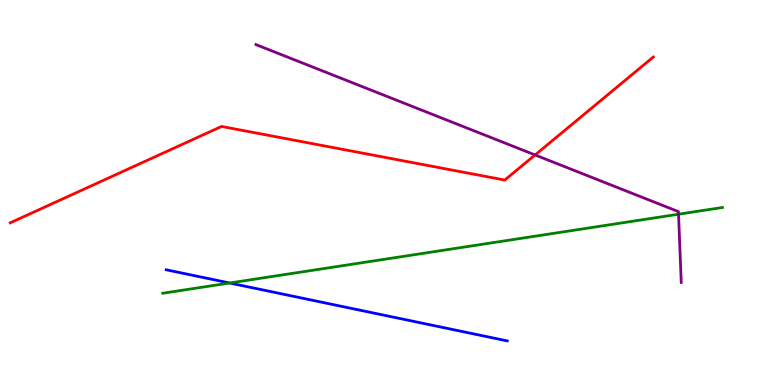[{'lines': ['blue', 'red'], 'intersections': []}, {'lines': ['green', 'red'], 'intersections': []}, {'lines': ['purple', 'red'], 'intersections': [{'x': 6.9, 'y': 5.98}]}, {'lines': ['blue', 'green'], 'intersections': [{'x': 2.96, 'y': 2.65}]}, {'lines': ['blue', 'purple'], 'intersections': []}, {'lines': ['green', 'purple'], 'intersections': [{'x': 8.76, 'y': 4.44}]}]